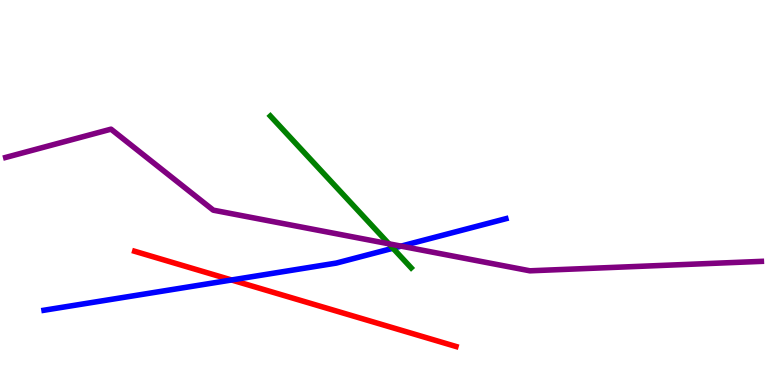[{'lines': ['blue', 'red'], 'intersections': [{'x': 2.99, 'y': 2.73}]}, {'lines': ['green', 'red'], 'intersections': []}, {'lines': ['purple', 'red'], 'intersections': []}, {'lines': ['blue', 'green'], 'intersections': [{'x': 5.07, 'y': 3.55}]}, {'lines': ['blue', 'purple'], 'intersections': [{'x': 5.17, 'y': 3.61}]}, {'lines': ['green', 'purple'], 'intersections': [{'x': 5.02, 'y': 3.67}]}]